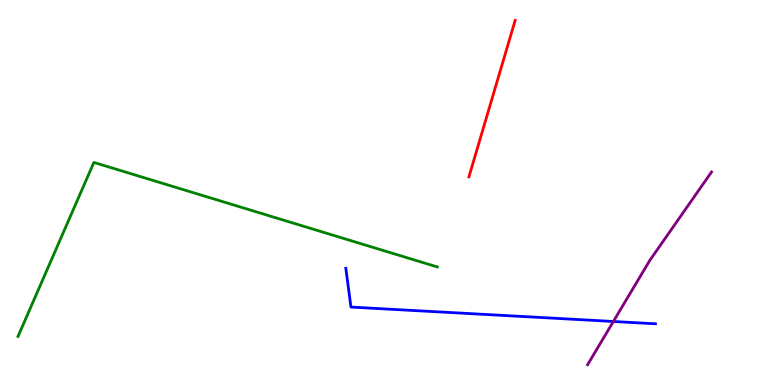[{'lines': ['blue', 'red'], 'intersections': []}, {'lines': ['green', 'red'], 'intersections': []}, {'lines': ['purple', 'red'], 'intersections': []}, {'lines': ['blue', 'green'], 'intersections': []}, {'lines': ['blue', 'purple'], 'intersections': [{'x': 7.91, 'y': 1.65}]}, {'lines': ['green', 'purple'], 'intersections': []}]